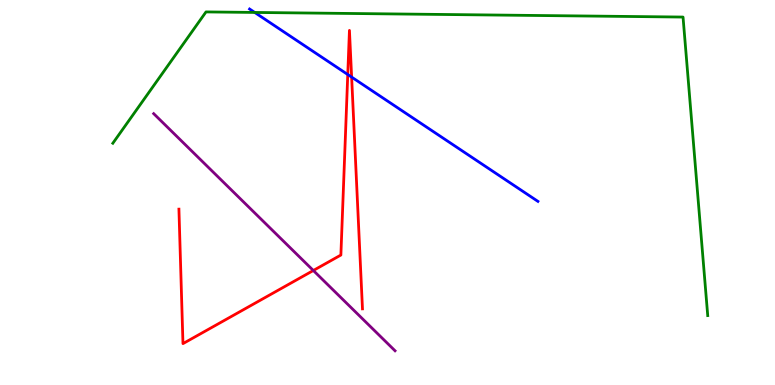[{'lines': ['blue', 'red'], 'intersections': [{'x': 4.49, 'y': 8.06}, {'x': 4.54, 'y': 8.0}]}, {'lines': ['green', 'red'], 'intersections': []}, {'lines': ['purple', 'red'], 'intersections': [{'x': 4.04, 'y': 2.97}]}, {'lines': ['blue', 'green'], 'intersections': [{'x': 3.29, 'y': 9.68}]}, {'lines': ['blue', 'purple'], 'intersections': []}, {'lines': ['green', 'purple'], 'intersections': []}]